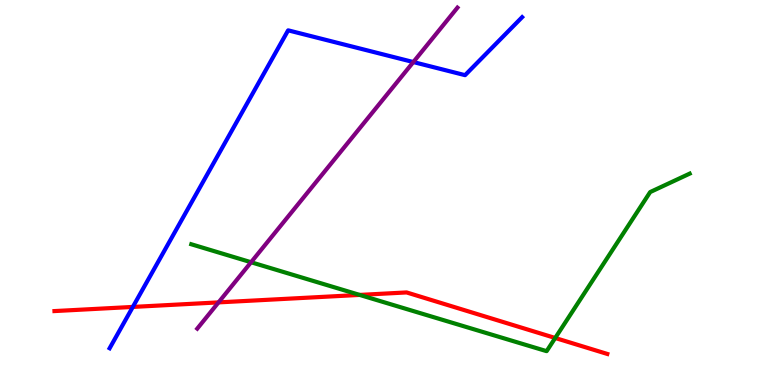[{'lines': ['blue', 'red'], 'intersections': [{'x': 1.71, 'y': 2.03}]}, {'lines': ['green', 'red'], 'intersections': [{'x': 4.64, 'y': 2.34}, {'x': 7.16, 'y': 1.22}]}, {'lines': ['purple', 'red'], 'intersections': [{'x': 2.82, 'y': 2.15}]}, {'lines': ['blue', 'green'], 'intersections': []}, {'lines': ['blue', 'purple'], 'intersections': [{'x': 5.33, 'y': 8.39}]}, {'lines': ['green', 'purple'], 'intersections': [{'x': 3.24, 'y': 3.19}]}]